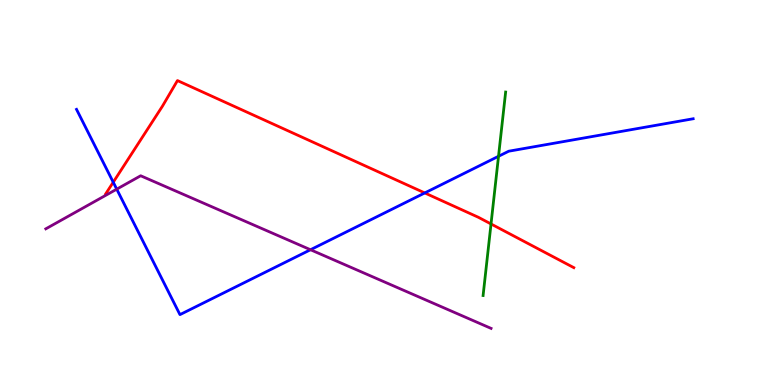[{'lines': ['blue', 'red'], 'intersections': [{'x': 1.46, 'y': 5.27}, {'x': 5.48, 'y': 4.99}]}, {'lines': ['green', 'red'], 'intersections': [{'x': 6.34, 'y': 4.18}]}, {'lines': ['purple', 'red'], 'intersections': []}, {'lines': ['blue', 'green'], 'intersections': [{'x': 6.43, 'y': 5.94}]}, {'lines': ['blue', 'purple'], 'intersections': [{'x': 1.51, 'y': 5.09}, {'x': 4.01, 'y': 3.51}]}, {'lines': ['green', 'purple'], 'intersections': []}]